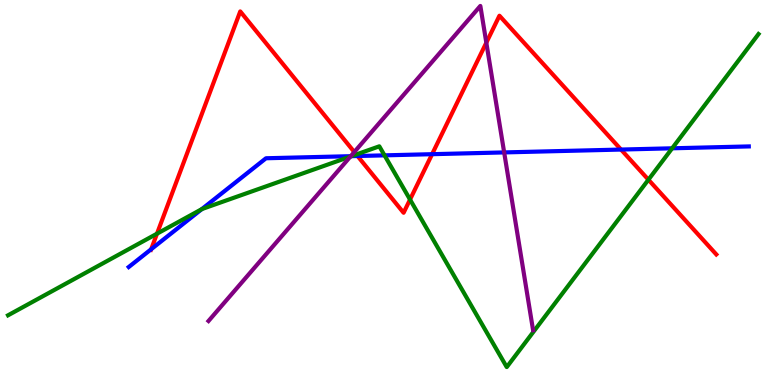[{'lines': ['blue', 'red'], 'intersections': [{'x': 1.95, 'y': 3.53}, {'x': 4.61, 'y': 5.95}, {'x': 5.58, 'y': 6.0}, {'x': 8.01, 'y': 6.12}]}, {'lines': ['green', 'red'], 'intersections': [{'x': 2.03, 'y': 3.93}, {'x': 4.6, 'y': 5.99}, {'x': 5.29, 'y': 4.82}, {'x': 8.37, 'y': 5.33}]}, {'lines': ['purple', 'red'], 'intersections': [{'x': 4.57, 'y': 6.05}, {'x': 6.28, 'y': 8.89}]}, {'lines': ['blue', 'green'], 'intersections': [{'x': 2.6, 'y': 4.57}, {'x': 4.54, 'y': 5.94}, {'x': 4.96, 'y': 5.96}, {'x': 8.67, 'y': 6.15}]}, {'lines': ['blue', 'purple'], 'intersections': [{'x': 4.53, 'y': 5.94}, {'x': 6.51, 'y': 6.04}]}, {'lines': ['green', 'purple'], 'intersections': [{'x': 4.52, 'y': 5.93}]}]